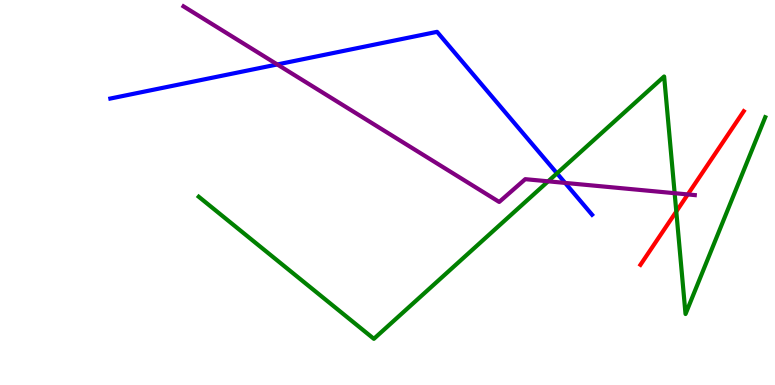[{'lines': ['blue', 'red'], 'intersections': []}, {'lines': ['green', 'red'], 'intersections': [{'x': 8.73, 'y': 4.51}]}, {'lines': ['purple', 'red'], 'intersections': [{'x': 8.87, 'y': 4.95}]}, {'lines': ['blue', 'green'], 'intersections': [{'x': 7.19, 'y': 5.5}]}, {'lines': ['blue', 'purple'], 'intersections': [{'x': 3.58, 'y': 8.33}, {'x': 7.29, 'y': 5.25}]}, {'lines': ['green', 'purple'], 'intersections': [{'x': 7.07, 'y': 5.29}, {'x': 8.71, 'y': 4.98}]}]